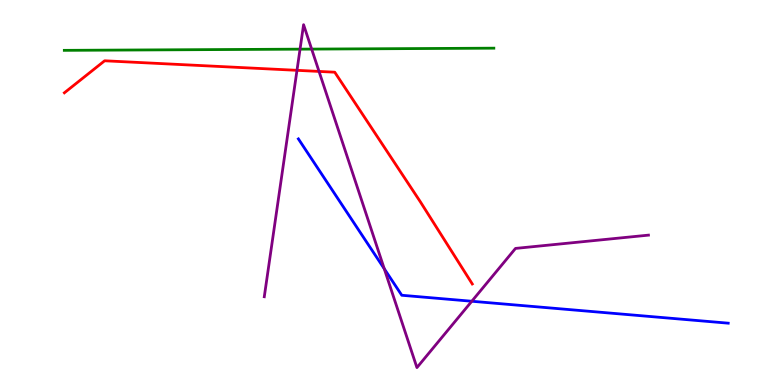[{'lines': ['blue', 'red'], 'intersections': []}, {'lines': ['green', 'red'], 'intersections': []}, {'lines': ['purple', 'red'], 'intersections': [{'x': 3.83, 'y': 8.17}, {'x': 4.12, 'y': 8.14}]}, {'lines': ['blue', 'green'], 'intersections': []}, {'lines': ['blue', 'purple'], 'intersections': [{'x': 4.96, 'y': 3.02}, {'x': 6.09, 'y': 2.18}]}, {'lines': ['green', 'purple'], 'intersections': [{'x': 3.87, 'y': 8.72}, {'x': 4.02, 'y': 8.72}]}]